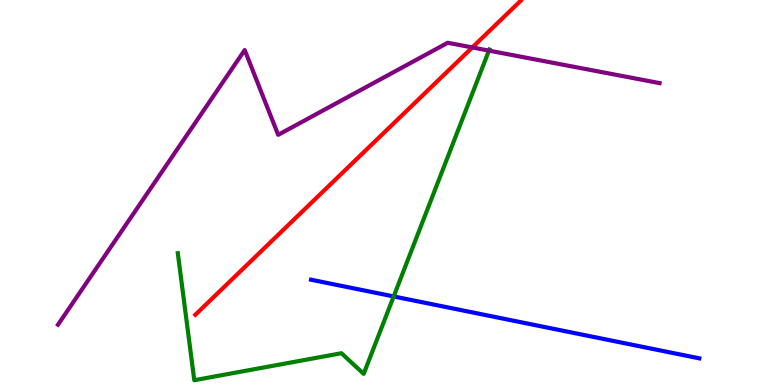[{'lines': ['blue', 'red'], 'intersections': []}, {'lines': ['green', 'red'], 'intersections': []}, {'lines': ['purple', 'red'], 'intersections': [{'x': 6.09, 'y': 8.77}]}, {'lines': ['blue', 'green'], 'intersections': [{'x': 5.08, 'y': 2.3}]}, {'lines': ['blue', 'purple'], 'intersections': []}, {'lines': ['green', 'purple'], 'intersections': [{'x': 6.31, 'y': 8.69}]}]